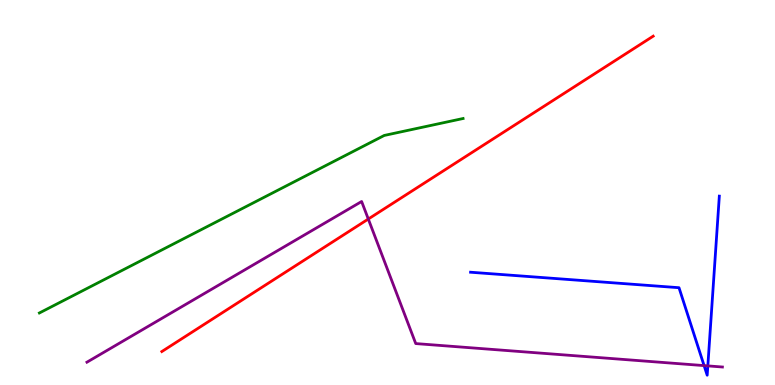[{'lines': ['blue', 'red'], 'intersections': []}, {'lines': ['green', 'red'], 'intersections': []}, {'lines': ['purple', 'red'], 'intersections': [{'x': 4.75, 'y': 4.31}]}, {'lines': ['blue', 'green'], 'intersections': []}, {'lines': ['blue', 'purple'], 'intersections': [{'x': 9.09, 'y': 0.504}, {'x': 9.13, 'y': 0.496}]}, {'lines': ['green', 'purple'], 'intersections': []}]